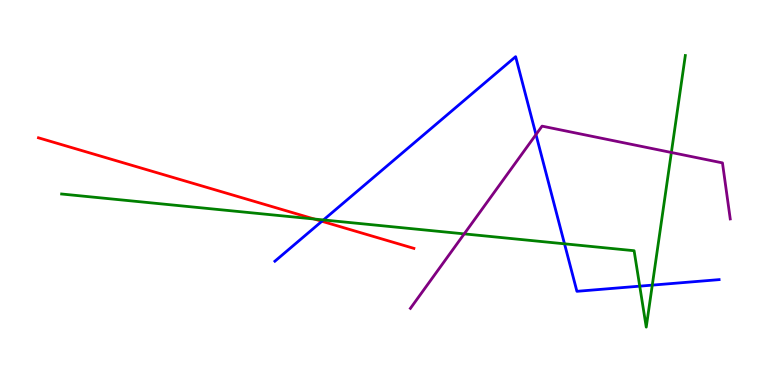[{'lines': ['blue', 'red'], 'intersections': [{'x': 4.15, 'y': 4.25}]}, {'lines': ['green', 'red'], 'intersections': [{'x': 4.05, 'y': 4.31}]}, {'lines': ['purple', 'red'], 'intersections': []}, {'lines': ['blue', 'green'], 'intersections': [{'x': 4.17, 'y': 4.29}, {'x': 7.28, 'y': 3.67}, {'x': 8.25, 'y': 2.57}, {'x': 8.42, 'y': 2.59}]}, {'lines': ['blue', 'purple'], 'intersections': [{'x': 6.92, 'y': 6.51}]}, {'lines': ['green', 'purple'], 'intersections': [{'x': 5.99, 'y': 3.93}, {'x': 8.66, 'y': 6.04}]}]